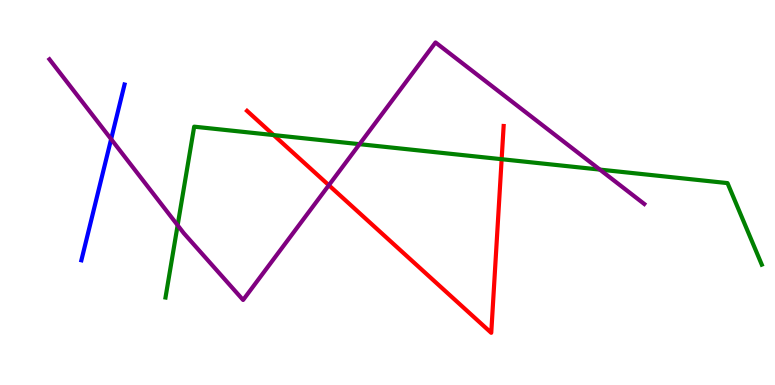[{'lines': ['blue', 'red'], 'intersections': []}, {'lines': ['green', 'red'], 'intersections': [{'x': 3.53, 'y': 6.49}, {'x': 6.47, 'y': 5.86}]}, {'lines': ['purple', 'red'], 'intersections': [{'x': 4.24, 'y': 5.19}]}, {'lines': ['blue', 'green'], 'intersections': []}, {'lines': ['blue', 'purple'], 'intersections': [{'x': 1.43, 'y': 6.39}]}, {'lines': ['green', 'purple'], 'intersections': [{'x': 2.29, 'y': 4.15}, {'x': 4.64, 'y': 6.26}, {'x': 7.74, 'y': 5.59}]}]